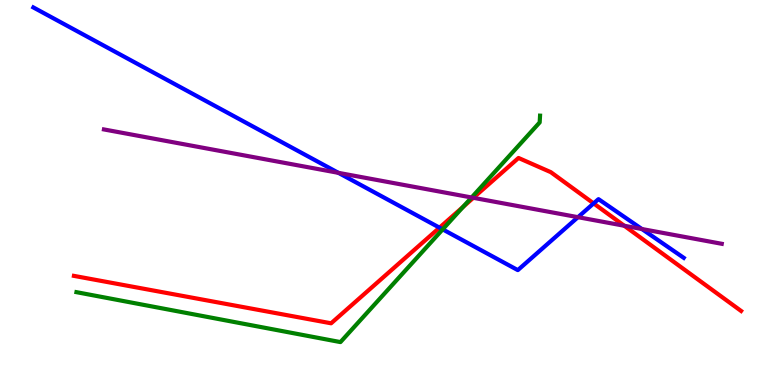[{'lines': ['blue', 'red'], 'intersections': [{'x': 5.67, 'y': 4.09}, {'x': 7.66, 'y': 4.72}]}, {'lines': ['green', 'red'], 'intersections': [{'x': 5.98, 'y': 4.63}]}, {'lines': ['purple', 'red'], 'intersections': [{'x': 6.11, 'y': 4.86}, {'x': 8.06, 'y': 4.14}]}, {'lines': ['blue', 'green'], 'intersections': [{'x': 5.71, 'y': 4.04}]}, {'lines': ['blue', 'purple'], 'intersections': [{'x': 4.37, 'y': 5.51}, {'x': 7.46, 'y': 4.36}, {'x': 8.28, 'y': 4.05}]}, {'lines': ['green', 'purple'], 'intersections': [{'x': 6.09, 'y': 4.87}]}]